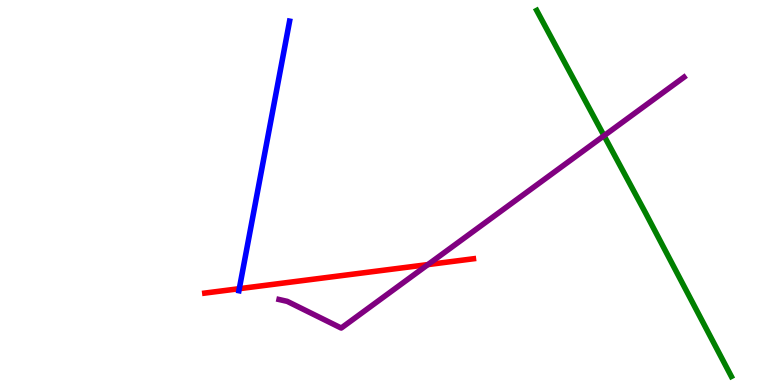[{'lines': ['blue', 'red'], 'intersections': [{'x': 3.09, 'y': 2.5}]}, {'lines': ['green', 'red'], 'intersections': []}, {'lines': ['purple', 'red'], 'intersections': [{'x': 5.52, 'y': 3.13}]}, {'lines': ['blue', 'green'], 'intersections': []}, {'lines': ['blue', 'purple'], 'intersections': []}, {'lines': ['green', 'purple'], 'intersections': [{'x': 7.79, 'y': 6.47}]}]